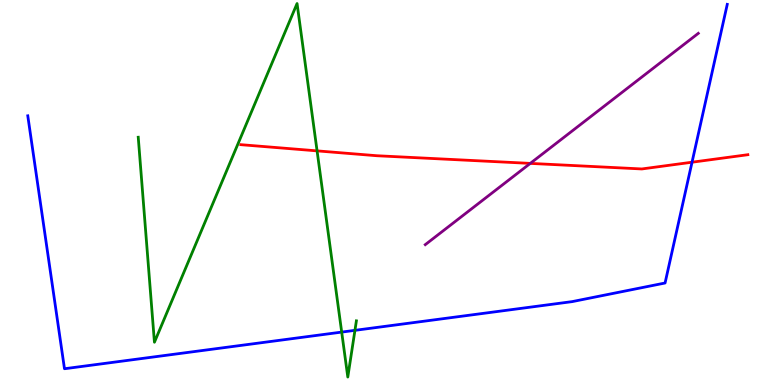[{'lines': ['blue', 'red'], 'intersections': [{'x': 8.93, 'y': 5.79}]}, {'lines': ['green', 'red'], 'intersections': [{'x': 4.09, 'y': 6.08}]}, {'lines': ['purple', 'red'], 'intersections': [{'x': 6.84, 'y': 5.76}]}, {'lines': ['blue', 'green'], 'intersections': [{'x': 4.41, 'y': 1.37}, {'x': 4.58, 'y': 1.42}]}, {'lines': ['blue', 'purple'], 'intersections': []}, {'lines': ['green', 'purple'], 'intersections': []}]